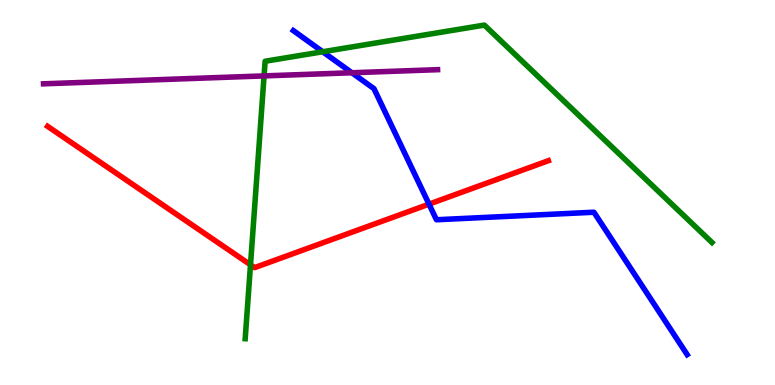[{'lines': ['blue', 'red'], 'intersections': [{'x': 5.54, 'y': 4.7}]}, {'lines': ['green', 'red'], 'intersections': [{'x': 3.23, 'y': 3.12}]}, {'lines': ['purple', 'red'], 'intersections': []}, {'lines': ['blue', 'green'], 'intersections': [{'x': 4.16, 'y': 8.66}]}, {'lines': ['blue', 'purple'], 'intersections': [{'x': 4.54, 'y': 8.11}]}, {'lines': ['green', 'purple'], 'intersections': [{'x': 3.41, 'y': 8.03}]}]